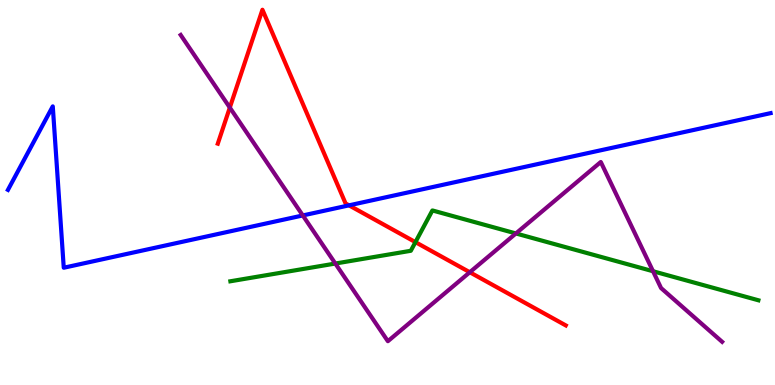[{'lines': ['blue', 'red'], 'intersections': [{'x': 4.5, 'y': 4.67}]}, {'lines': ['green', 'red'], 'intersections': [{'x': 5.36, 'y': 3.71}]}, {'lines': ['purple', 'red'], 'intersections': [{'x': 2.97, 'y': 7.21}, {'x': 6.06, 'y': 2.93}]}, {'lines': ['blue', 'green'], 'intersections': []}, {'lines': ['blue', 'purple'], 'intersections': [{'x': 3.91, 'y': 4.4}]}, {'lines': ['green', 'purple'], 'intersections': [{'x': 4.33, 'y': 3.15}, {'x': 6.66, 'y': 3.94}, {'x': 8.43, 'y': 2.95}]}]